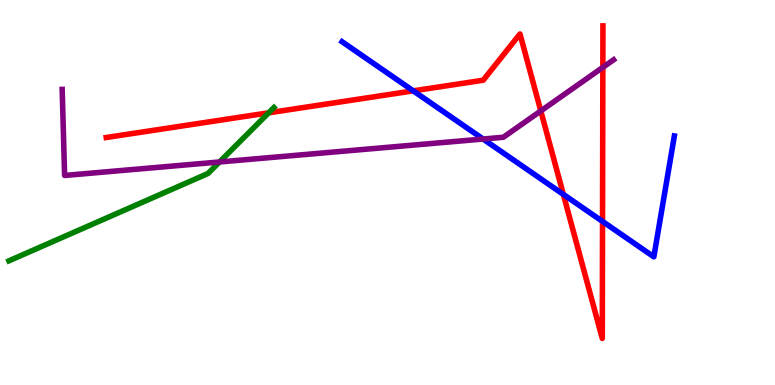[{'lines': ['blue', 'red'], 'intersections': [{'x': 5.33, 'y': 7.64}, {'x': 7.27, 'y': 4.95}, {'x': 7.77, 'y': 4.25}]}, {'lines': ['green', 'red'], 'intersections': [{'x': 3.47, 'y': 7.07}]}, {'lines': ['purple', 'red'], 'intersections': [{'x': 6.98, 'y': 7.12}, {'x': 7.78, 'y': 8.25}]}, {'lines': ['blue', 'green'], 'intersections': []}, {'lines': ['blue', 'purple'], 'intersections': [{'x': 6.23, 'y': 6.39}]}, {'lines': ['green', 'purple'], 'intersections': [{'x': 2.83, 'y': 5.79}]}]